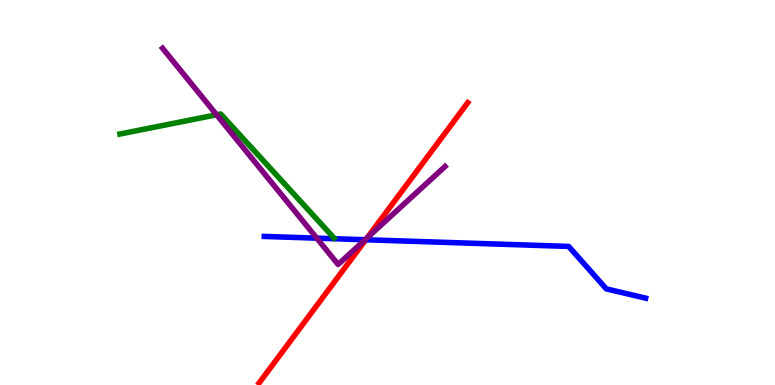[{'lines': ['blue', 'red'], 'intersections': [{'x': 4.72, 'y': 3.77}]}, {'lines': ['green', 'red'], 'intersections': []}, {'lines': ['purple', 'red'], 'intersections': [{'x': 4.74, 'y': 3.82}]}, {'lines': ['blue', 'green'], 'intersections': []}, {'lines': ['blue', 'purple'], 'intersections': [{'x': 4.09, 'y': 3.81}, {'x': 4.71, 'y': 3.77}]}, {'lines': ['green', 'purple'], 'intersections': [{'x': 2.79, 'y': 7.02}]}]